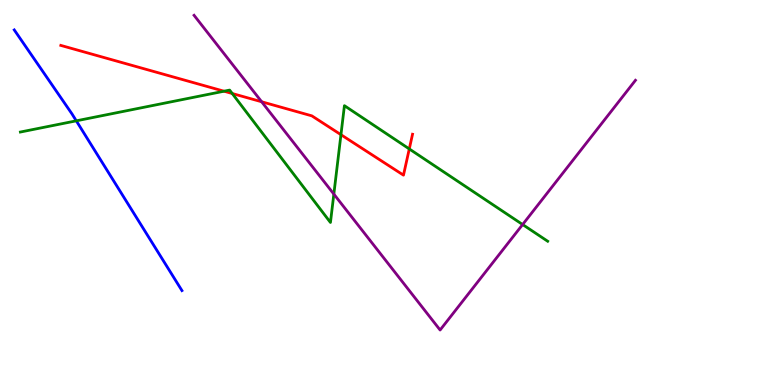[{'lines': ['blue', 'red'], 'intersections': []}, {'lines': ['green', 'red'], 'intersections': [{'x': 2.89, 'y': 7.63}, {'x': 3.0, 'y': 7.57}, {'x': 4.4, 'y': 6.5}, {'x': 5.28, 'y': 6.13}]}, {'lines': ['purple', 'red'], 'intersections': [{'x': 3.38, 'y': 7.36}]}, {'lines': ['blue', 'green'], 'intersections': [{'x': 0.984, 'y': 6.86}]}, {'lines': ['blue', 'purple'], 'intersections': []}, {'lines': ['green', 'purple'], 'intersections': [{'x': 4.31, 'y': 4.96}, {'x': 6.74, 'y': 4.17}]}]